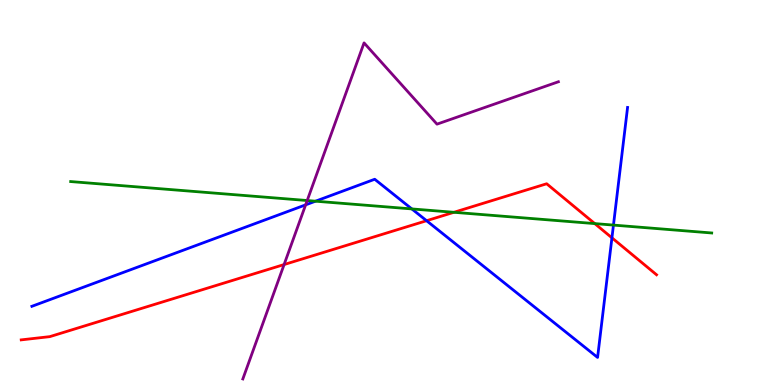[{'lines': ['blue', 'red'], 'intersections': [{'x': 5.5, 'y': 4.27}, {'x': 7.9, 'y': 3.82}]}, {'lines': ['green', 'red'], 'intersections': [{'x': 5.86, 'y': 4.49}, {'x': 7.67, 'y': 4.19}]}, {'lines': ['purple', 'red'], 'intersections': [{'x': 3.67, 'y': 3.13}]}, {'lines': ['blue', 'green'], 'intersections': [{'x': 4.07, 'y': 4.77}, {'x': 5.31, 'y': 4.57}, {'x': 7.92, 'y': 4.15}]}, {'lines': ['blue', 'purple'], 'intersections': [{'x': 3.94, 'y': 4.68}]}, {'lines': ['green', 'purple'], 'intersections': [{'x': 3.96, 'y': 4.79}]}]